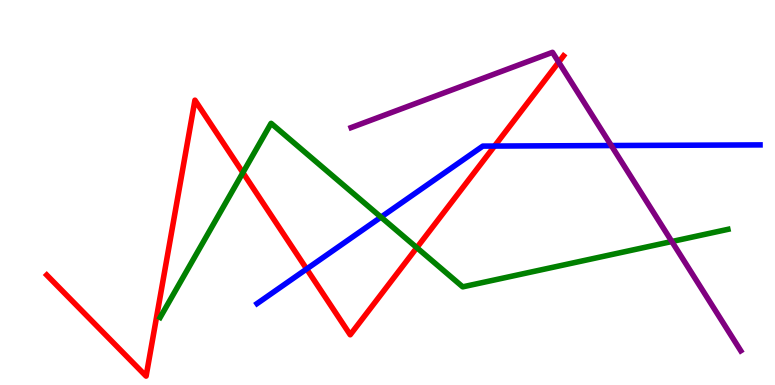[{'lines': ['blue', 'red'], 'intersections': [{'x': 3.96, 'y': 3.01}, {'x': 6.38, 'y': 6.21}]}, {'lines': ['green', 'red'], 'intersections': [{'x': 3.13, 'y': 5.52}, {'x': 5.38, 'y': 3.57}]}, {'lines': ['purple', 'red'], 'intersections': [{'x': 7.21, 'y': 8.38}]}, {'lines': ['blue', 'green'], 'intersections': [{'x': 4.92, 'y': 4.36}]}, {'lines': ['blue', 'purple'], 'intersections': [{'x': 7.89, 'y': 6.22}]}, {'lines': ['green', 'purple'], 'intersections': [{'x': 8.67, 'y': 3.73}]}]